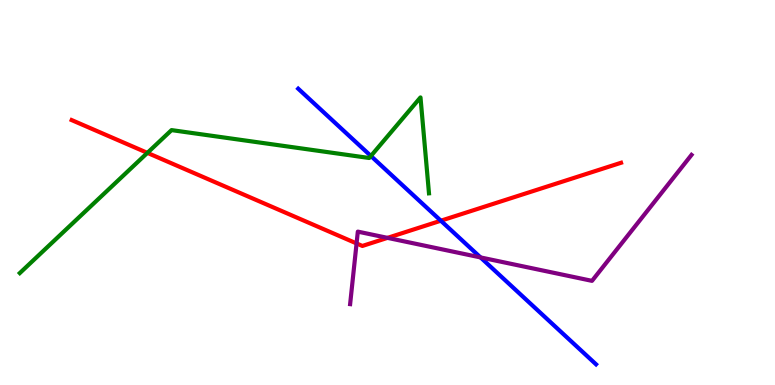[{'lines': ['blue', 'red'], 'intersections': [{'x': 5.69, 'y': 4.27}]}, {'lines': ['green', 'red'], 'intersections': [{'x': 1.9, 'y': 6.03}]}, {'lines': ['purple', 'red'], 'intersections': [{'x': 4.6, 'y': 3.68}, {'x': 5.0, 'y': 3.82}]}, {'lines': ['blue', 'green'], 'intersections': [{'x': 4.79, 'y': 5.95}]}, {'lines': ['blue', 'purple'], 'intersections': [{'x': 6.2, 'y': 3.31}]}, {'lines': ['green', 'purple'], 'intersections': []}]